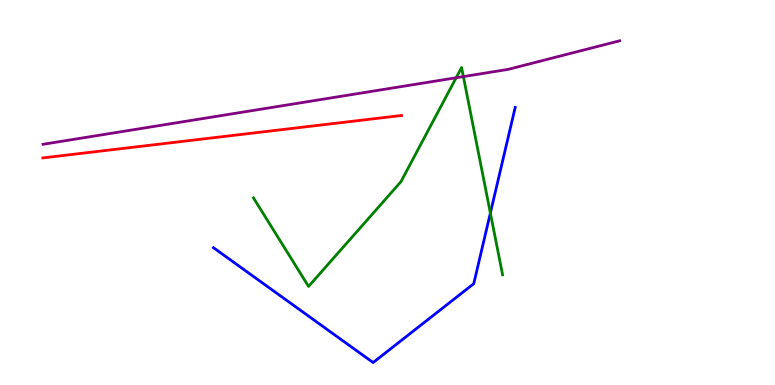[{'lines': ['blue', 'red'], 'intersections': []}, {'lines': ['green', 'red'], 'intersections': []}, {'lines': ['purple', 'red'], 'intersections': []}, {'lines': ['blue', 'green'], 'intersections': [{'x': 6.33, 'y': 4.47}]}, {'lines': ['blue', 'purple'], 'intersections': []}, {'lines': ['green', 'purple'], 'intersections': [{'x': 5.89, 'y': 7.98}, {'x': 5.98, 'y': 8.01}]}]